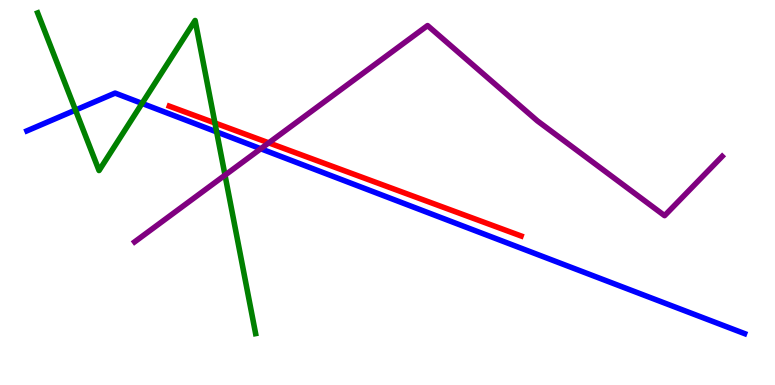[{'lines': ['blue', 'red'], 'intersections': []}, {'lines': ['green', 'red'], 'intersections': [{'x': 2.77, 'y': 6.81}]}, {'lines': ['purple', 'red'], 'intersections': [{'x': 3.47, 'y': 6.29}]}, {'lines': ['blue', 'green'], 'intersections': [{'x': 0.974, 'y': 7.14}, {'x': 1.83, 'y': 7.31}, {'x': 2.8, 'y': 6.57}]}, {'lines': ['blue', 'purple'], 'intersections': [{'x': 3.36, 'y': 6.14}]}, {'lines': ['green', 'purple'], 'intersections': [{'x': 2.9, 'y': 5.45}]}]